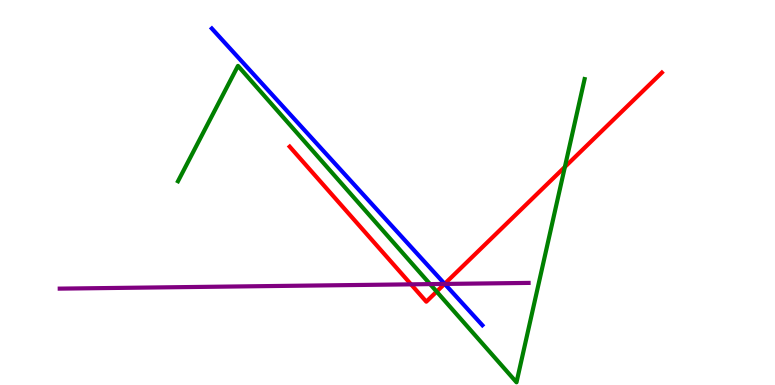[{'lines': ['blue', 'red'], 'intersections': [{'x': 5.74, 'y': 2.63}]}, {'lines': ['green', 'red'], 'intersections': [{'x': 5.63, 'y': 2.43}, {'x': 7.29, 'y': 5.66}]}, {'lines': ['purple', 'red'], 'intersections': [{'x': 5.3, 'y': 2.61}, {'x': 5.74, 'y': 2.63}]}, {'lines': ['blue', 'green'], 'intersections': []}, {'lines': ['blue', 'purple'], 'intersections': [{'x': 5.74, 'y': 2.63}]}, {'lines': ['green', 'purple'], 'intersections': [{'x': 5.55, 'y': 2.62}]}]